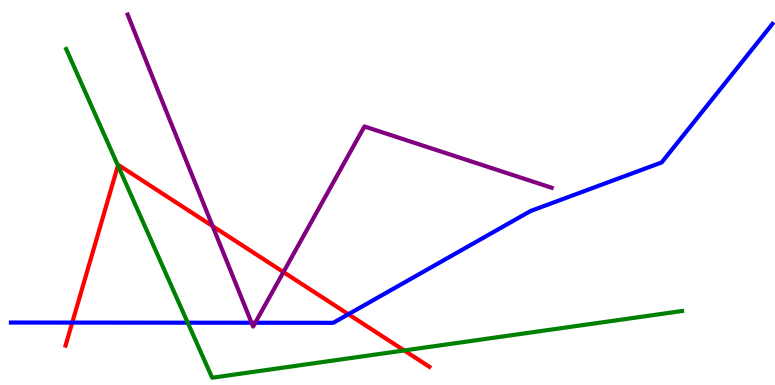[{'lines': ['blue', 'red'], 'intersections': [{'x': 0.932, 'y': 1.62}, {'x': 4.5, 'y': 1.84}]}, {'lines': ['green', 'red'], 'intersections': [{'x': 1.52, 'y': 5.7}, {'x': 5.22, 'y': 0.897}]}, {'lines': ['purple', 'red'], 'intersections': [{'x': 2.74, 'y': 4.13}, {'x': 3.66, 'y': 2.93}]}, {'lines': ['blue', 'green'], 'intersections': [{'x': 2.42, 'y': 1.62}]}, {'lines': ['blue', 'purple'], 'intersections': [{'x': 3.25, 'y': 1.62}, {'x': 3.29, 'y': 1.62}]}, {'lines': ['green', 'purple'], 'intersections': []}]